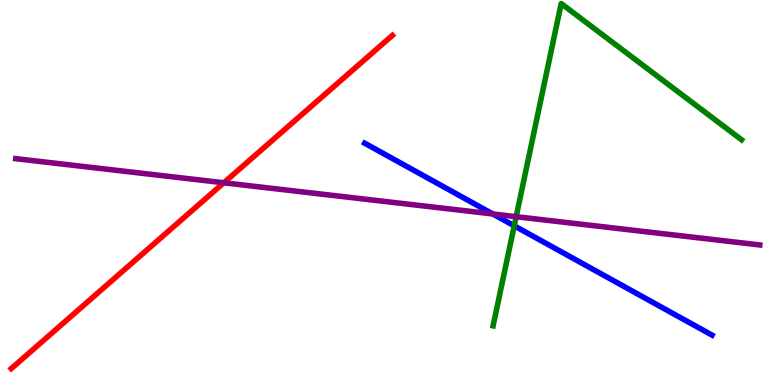[{'lines': ['blue', 'red'], 'intersections': []}, {'lines': ['green', 'red'], 'intersections': []}, {'lines': ['purple', 'red'], 'intersections': [{'x': 2.89, 'y': 5.25}]}, {'lines': ['blue', 'green'], 'intersections': [{'x': 6.64, 'y': 4.13}]}, {'lines': ['blue', 'purple'], 'intersections': [{'x': 6.36, 'y': 4.44}]}, {'lines': ['green', 'purple'], 'intersections': [{'x': 6.66, 'y': 4.37}]}]